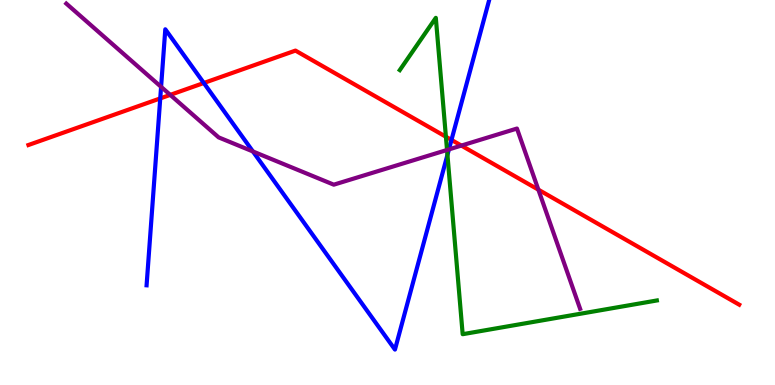[{'lines': ['blue', 'red'], 'intersections': [{'x': 2.07, 'y': 7.44}, {'x': 2.63, 'y': 7.84}, {'x': 5.83, 'y': 6.37}]}, {'lines': ['green', 'red'], 'intersections': [{'x': 5.75, 'y': 6.45}]}, {'lines': ['purple', 'red'], 'intersections': [{'x': 2.2, 'y': 7.54}, {'x': 5.95, 'y': 6.22}, {'x': 6.95, 'y': 5.07}]}, {'lines': ['blue', 'green'], 'intersections': [{'x': 5.77, 'y': 5.98}]}, {'lines': ['blue', 'purple'], 'intersections': [{'x': 2.08, 'y': 7.74}, {'x': 3.26, 'y': 6.07}, {'x': 5.79, 'y': 6.12}]}, {'lines': ['green', 'purple'], 'intersections': [{'x': 5.77, 'y': 6.1}]}]